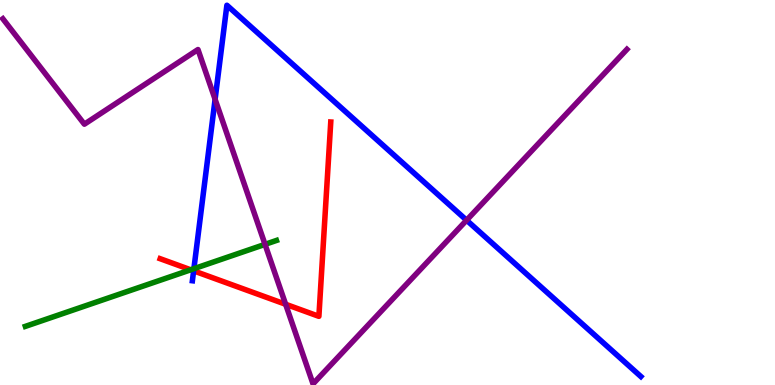[{'lines': ['blue', 'red'], 'intersections': [{'x': 2.5, 'y': 2.96}]}, {'lines': ['green', 'red'], 'intersections': [{'x': 2.46, 'y': 2.99}]}, {'lines': ['purple', 'red'], 'intersections': [{'x': 3.69, 'y': 2.1}]}, {'lines': ['blue', 'green'], 'intersections': [{'x': 2.5, 'y': 3.02}]}, {'lines': ['blue', 'purple'], 'intersections': [{'x': 2.78, 'y': 7.42}, {'x': 6.02, 'y': 4.28}]}, {'lines': ['green', 'purple'], 'intersections': [{'x': 3.42, 'y': 3.65}]}]